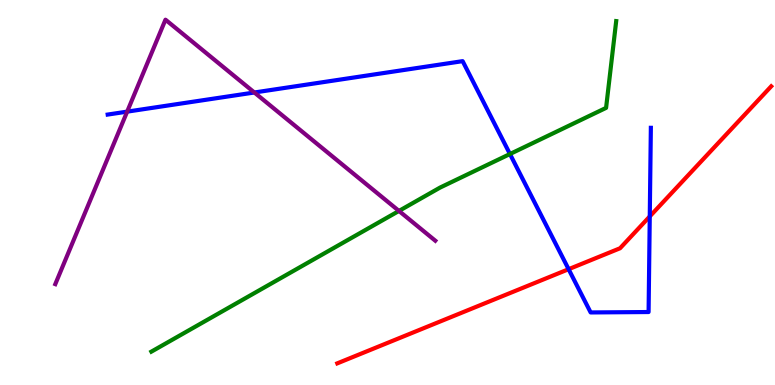[{'lines': ['blue', 'red'], 'intersections': [{'x': 7.34, 'y': 3.01}, {'x': 8.38, 'y': 4.38}]}, {'lines': ['green', 'red'], 'intersections': []}, {'lines': ['purple', 'red'], 'intersections': []}, {'lines': ['blue', 'green'], 'intersections': [{'x': 6.58, 'y': 6.0}]}, {'lines': ['blue', 'purple'], 'intersections': [{'x': 1.64, 'y': 7.1}, {'x': 3.28, 'y': 7.6}]}, {'lines': ['green', 'purple'], 'intersections': [{'x': 5.15, 'y': 4.52}]}]